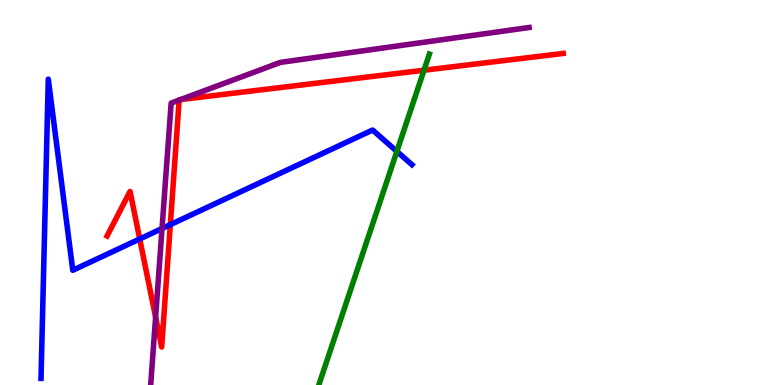[{'lines': ['blue', 'red'], 'intersections': [{'x': 1.8, 'y': 3.79}, {'x': 2.2, 'y': 4.17}]}, {'lines': ['green', 'red'], 'intersections': [{'x': 5.47, 'y': 8.18}]}, {'lines': ['purple', 'red'], 'intersections': [{'x': 2.01, 'y': 1.76}, {'x': 2.31, 'y': 7.4}, {'x': 2.33, 'y': 7.41}]}, {'lines': ['blue', 'green'], 'intersections': [{'x': 5.12, 'y': 6.07}]}, {'lines': ['blue', 'purple'], 'intersections': [{'x': 2.09, 'y': 4.06}]}, {'lines': ['green', 'purple'], 'intersections': []}]